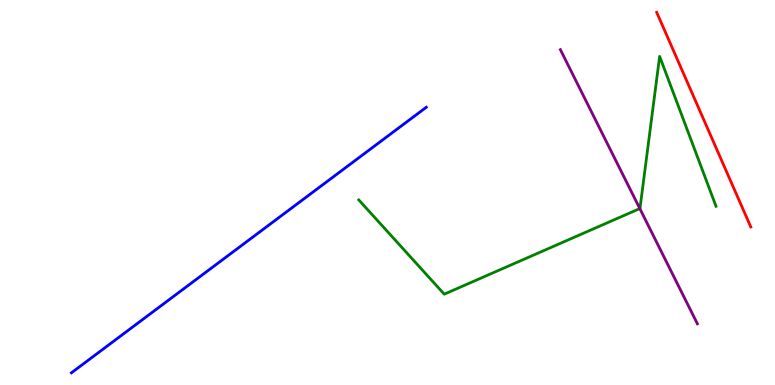[{'lines': ['blue', 'red'], 'intersections': []}, {'lines': ['green', 'red'], 'intersections': []}, {'lines': ['purple', 'red'], 'intersections': []}, {'lines': ['blue', 'green'], 'intersections': []}, {'lines': ['blue', 'purple'], 'intersections': []}, {'lines': ['green', 'purple'], 'intersections': [{'x': 8.26, 'y': 4.58}]}]